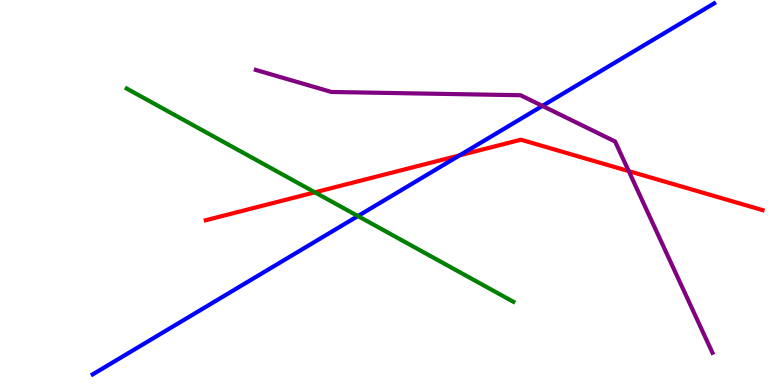[{'lines': ['blue', 'red'], 'intersections': [{'x': 5.93, 'y': 5.96}]}, {'lines': ['green', 'red'], 'intersections': [{'x': 4.06, 'y': 5.0}]}, {'lines': ['purple', 'red'], 'intersections': [{'x': 8.11, 'y': 5.56}]}, {'lines': ['blue', 'green'], 'intersections': [{'x': 4.62, 'y': 4.39}]}, {'lines': ['blue', 'purple'], 'intersections': [{'x': 7.0, 'y': 7.25}]}, {'lines': ['green', 'purple'], 'intersections': []}]